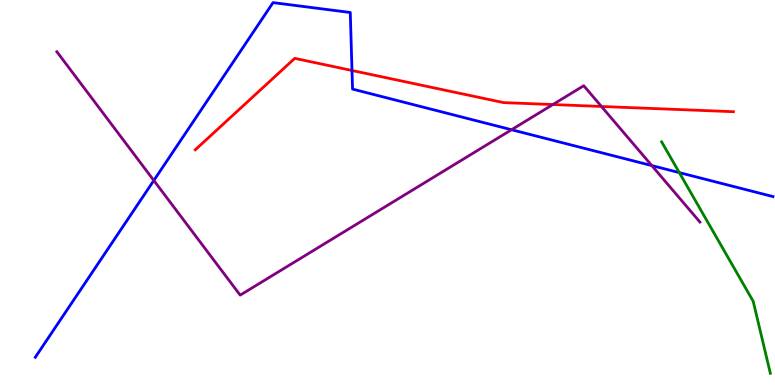[{'lines': ['blue', 'red'], 'intersections': [{'x': 4.54, 'y': 8.17}]}, {'lines': ['green', 'red'], 'intersections': []}, {'lines': ['purple', 'red'], 'intersections': [{'x': 7.13, 'y': 7.28}, {'x': 7.76, 'y': 7.23}]}, {'lines': ['blue', 'green'], 'intersections': [{'x': 8.77, 'y': 5.52}]}, {'lines': ['blue', 'purple'], 'intersections': [{'x': 1.98, 'y': 5.31}, {'x': 6.6, 'y': 6.63}, {'x': 8.41, 'y': 5.7}]}, {'lines': ['green', 'purple'], 'intersections': []}]